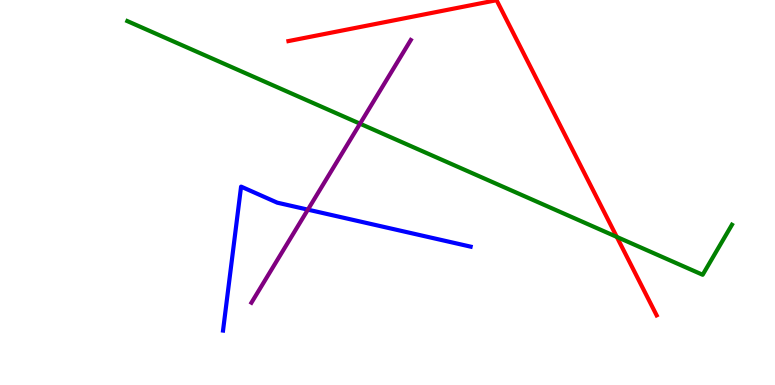[{'lines': ['blue', 'red'], 'intersections': []}, {'lines': ['green', 'red'], 'intersections': [{'x': 7.96, 'y': 3.85}]}, {'lines': ['purple', 'red'], 'intersections': []}, {'lines': ['blue', 'green'], 'intersections': []}, {'lines': ['blue', 'purple'], 'intersections': [{'x': 3.97, 'y': 4.55}]}, {'lines': ['green', 'purple'], 'intersections': [{'x': 4.65, 'y': 6.79}]}]